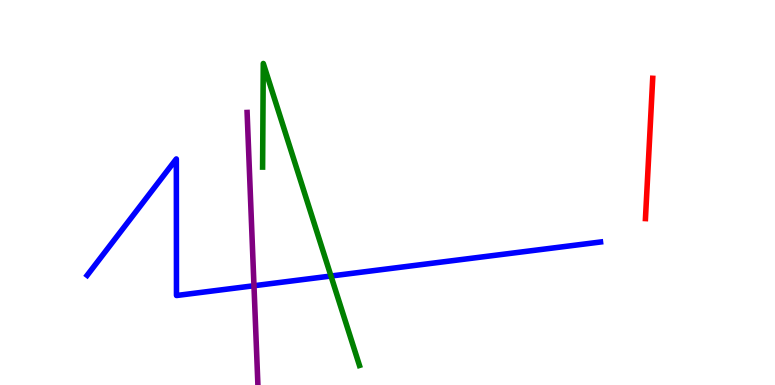[{'lines': ['blue', 'red'], 'intersections': []}, {'lines': ['green', 'red'], 'intersections': []}, {'lines': ['purple', 'red'], 'intersections': []}, {'lines': ['blue', 'green'], 'intersections': [{'x': 4.27, 'y': 2.83}]}, {'lines': ['blue', 'purple'], 'intersections': [{'x': 3.28, 'y': 2.58}]}, {'lines': ['green', 'purple'], 'intersections': []}]